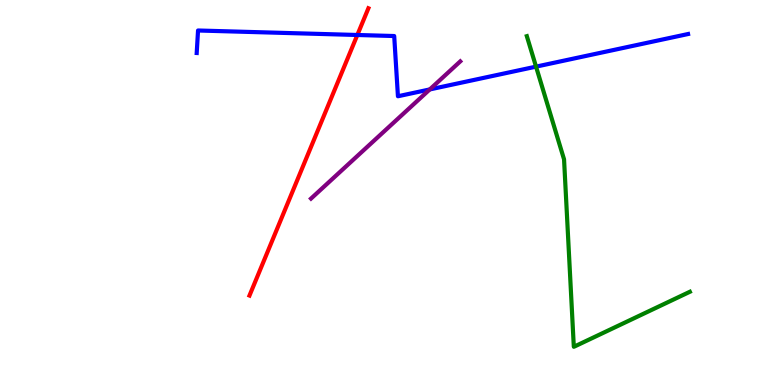[{'lines': ['blue', 'red'], 'intersections': [{'x': 4.61, 'y': 9.09}]}, {'lines': ['green', 'red'], 'intersections': []}, {'lines': ['purple', 'red'], 'intersections': []}, {'lines': ['blue', 'green'], 'intersections': [{'x': 6.92, 'y': 8.27}]}, {'lines': ['blue', 'purple'], 'intersections': [{'x': 5.55, 'y': 7.68}]}, {'lines': ['green', 'purple'], 'intersections': []}]